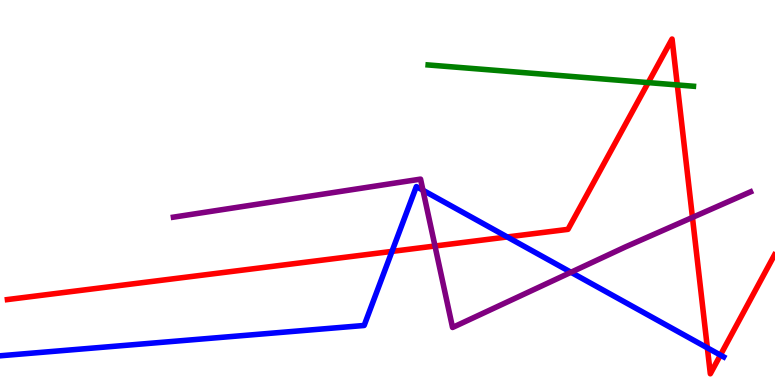[{'lines': ['blue', 'red'], 'intersections': [{'x': 5.06, 'y': 3.47}, {'x': 6.55, 'y': 3.85}, {'x': 9.13, 'y': 0.965}, {'x': 9.3, 'y': 0.777}]}, {'lines': ['green', 'red'], 'intersections': [{'x': 8.36, 'y': 7.85}, {'x': 8.74, 'y': 7.79}]}, {'lines': ['purple', 'red'], 'intersections': [{'x': 5.61, 'y': 3.61}, {'x': 8.93, 'y': 4.35}]}, {'lines': ['blue', 'green'], 'intersections': []}, {'lines': ['blue', 'purple'], 'intersections': [{'x': 5.46, 'y': 5.06}, {'x': 7.37, 'y': 2.93}]}, {'lines': ['green', 'purple'], 'intersections': []}]